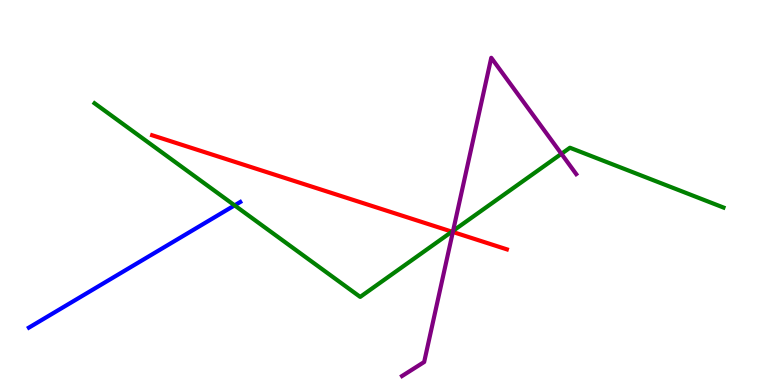[{'lines': ['blue', 'red'], 'intersections': []}, {'lines': ['green', 'red'], 'intersections': [{'x': 5.83, 'y': 3.98}]}, {'lines': ['purple', 'red'], 'intersections': [{'x': 5.84, 'y': 3.97}]}, {'lines': ['blue', 'green'], 'intersections': [{'x': 3.03, 'y': 4.67}]}, {'lines': ['blue', 'purple'], 'intersections': []}, {'lines': ['green', 'purple'], 'intersections': [{'x': 5.85, 'y': 4.0}, {'x': 7.24, 'y': 6.0}]}]